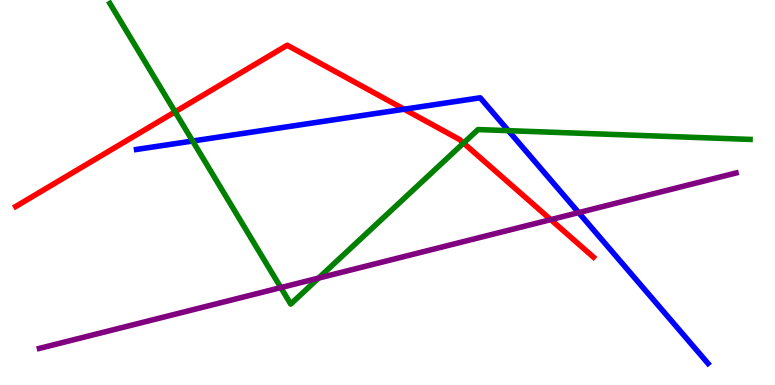[{'lines': ['blue', 'red'], 'intersections': [{'x': 5.22, 'y': 7.16}]}, {'lines': ['green', 'red'], 'intersections': [{'x': 2.26, 'y': 7.1}, {'x': 5.98, 'y': 6.28}]}, {'lines': ['purple', 'red'], 'intersections': [{'x': 7.11, 'y': 4.3}]}, {'lines': ['blue', 'green'], 'intersections': [{'x': 2.49, 'y': 6.34}, {'x': 6.56, 'y': 6.61}]}, {'lines': ['blue', 'purple'], 'intersections': [{'x': 7.47, 'y': 4.48}]}, {'lines': ['green', 'purple'], 'intersections': [{'x': 3.62, 'y': 2.53}, {'x': 4.11, 'y': 2.78}]}]